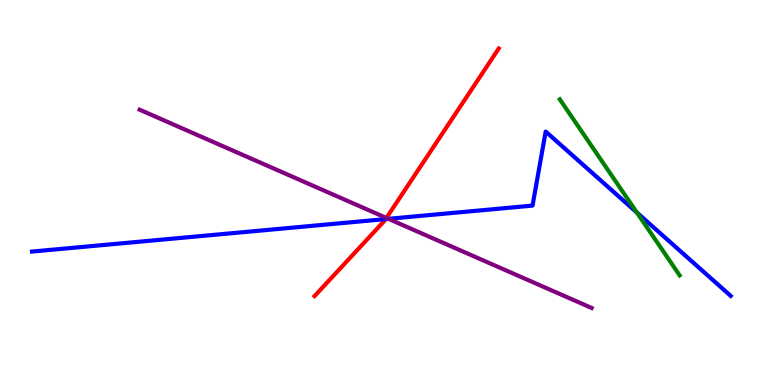[{'lines': ['blue', 'red'], 'intersections': [{'x': 4.98, 'y': 4.31}]}, {'lines': ['green', 'red'], 'intersections': []}, {'lines': ['purple', 'red'], 'intersections': [{'x': 4.99, 'y': 4.34}]}, {'lines': ['blue', 'green'], 'intersections': [{'x': 8.22, 'y': 4.48}]}, {'lines': ['blue', 'purple'], 'intersections': [{'x': 5.01, 'y': 4.32}]}, {'lines': ['green', 'purple'], 'intersections': []}]